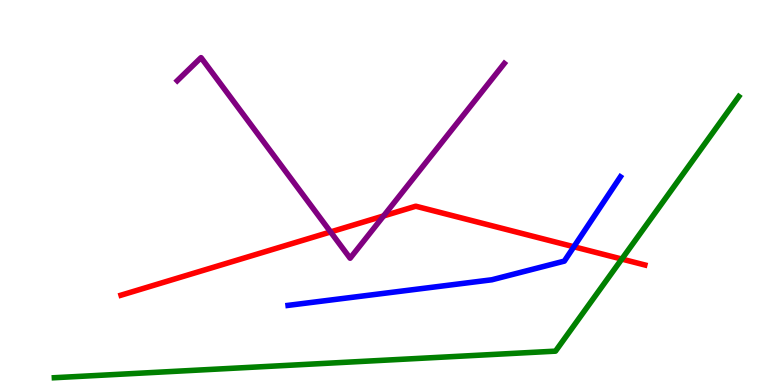[{'lines': ['blue', 'red'], 'intersections': [{'x': 7.4, 'y': 3.59}]}, {'lines': ['green', 'red'], 'intersections': [{'x': 8.02, 'y': 3.27}]}, {'lines': ['purple', 'red'], 'intersections': [{'x': 4.27, 'y': 3.98}, {'x': 4.95, 'y': 4.39}]}, {'lines': ['blue', 'green'], 'intersections': []}, {'lines': ['blue', 'purple'], 'intersections': []}, {'lines': ['green', 'purple'], 'intersections': []}]